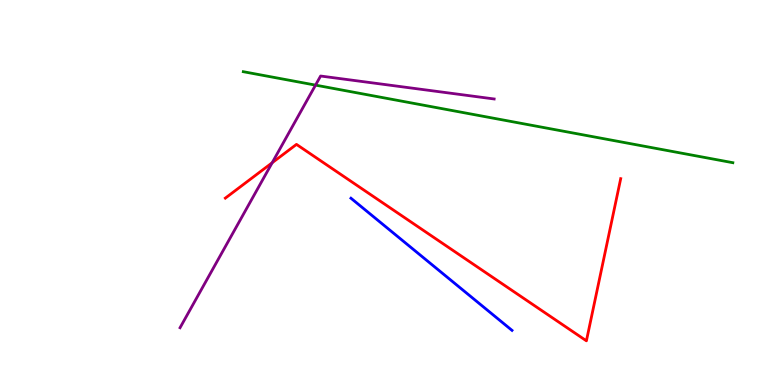[{'lines': ['blue', 'red'], 'intersections': []}, {'lines': ['green', 'red'], 'intersections': []}, {'lines': ['purple', 'red'], 'intersections': [{'x': 3.51, 'y': 5.77}]}, {'lines': ['blue', 'green'], 'intersections': []}, {'lines': ['blue', 'purple'], 'intersections': []}, {'lines': ['green', 'purple'], 'intersections': [{'x': 4.07, 'y': 7.79}]}]